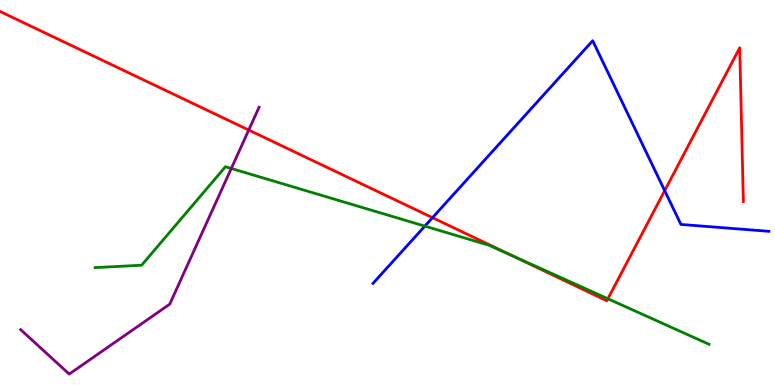[{'lines': ['blue', 'red'], 'intersections': [{'x': 5.58, 'y': 4.35}, {'x': 8.58, 'y': 5.05}]}, {'lines': ['green', 'red'], 'intersections': [{'x': 6.62, 'y': 3.35}, {'x': 7.84, 'y': 2.24}]}, {'lines': ['purple', 'red'], 'intersections': [{'x': 3.21, 'y': 6.62}]}, {'lines': ['blue', 'green'], 'intersections': [{'x': 5.48, 'y': 4.13}]}, {'lines': ['blue', 'purple'], 'intersections': []}, {'lines': ['green', 'purple'], 'intersections': [{'x': 2.98, 'y': 5.62}]}]